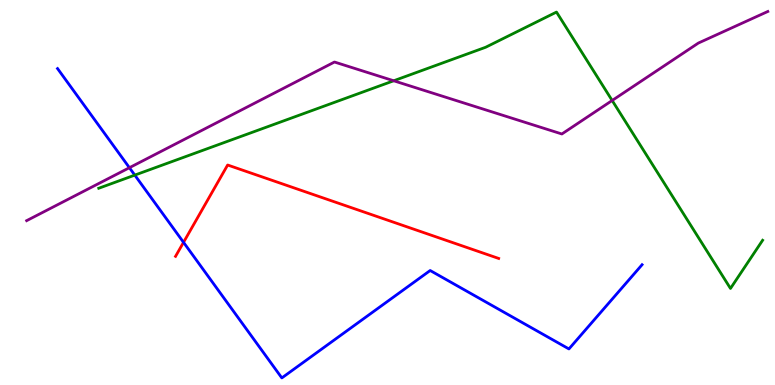[{'lines': ['blue', 'red'], 'intersections': [{'x': 2.37, 'y': 3.71}]}, {'lines': ['green', 'red'], 'intersections': []}, {'lines': ['purple', 'red'], 'intersections': []}, {'lines': ['blue', 'green'], 'intersections': [{'x': 1.74, 'y': 5.45}]}, {'lines': ['blue', 'purple'], 'intersections': [{'x': 1.67, 'y': 5.64}]}, {'lines': ['green', 'purple'], 'intersections': [{'x': 5.08, 'y': 7.9}, {'x': 7.9, 'y': 7.39}]}]